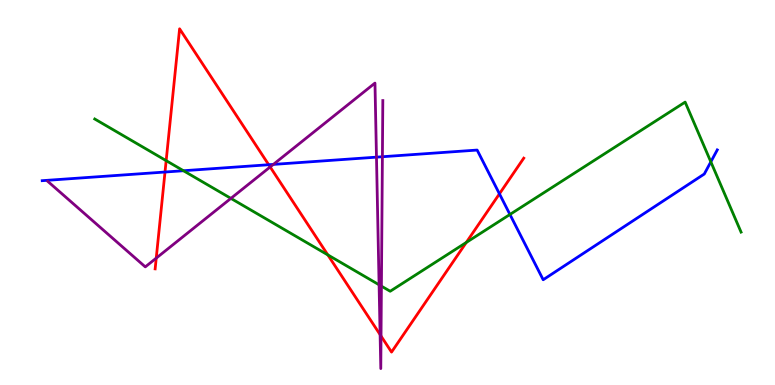[{'lines': ['blue', 'red'], 'intersections': [{'x': 2.13, 'y': 5.53}, {'x': 3.47, 'y': 5.72}, {'x': 6.44, 'y': 4.97}]}, {'lines': ['green', 'red'], 'intersections': [{'x': 2.14, 'y': 5.83}, {'x': 4.23, 'y': 3.38}, {'x': 6.02, 'y': 3.7}]}, {'lines': ['purple', 'red'], 'intersections': [{'x': 2.02, 'y': 3.3}, {'x': 3.49, 'y': 5.66}, {'x': 4.9, 'y': 1.31}, {'x': 4.92, 'y': 1.27}]}, {'lines': ['blue', 'green'], 'intersections': [{'x': 2.37, 'y': 5.57}, {'x': 6.58, 'y': 4.43}, {'x': 9.17, 'y': 5.8}]}, {'lines': ['blue', 'purple'], 'intersections': [{'x': 3.53, 'y': 5.73}, {'x': 4.86, 'y': 5.92}, {'x': 4.93, 'y': 5.93}]}, {'lines': ['green', 'purple'], 'intersections': [{'x': 2.98, 'y': 4.85}, {'x': 4.89, 'y': 2.6}, {'x': 4.92, 'y': 2.57}]}]